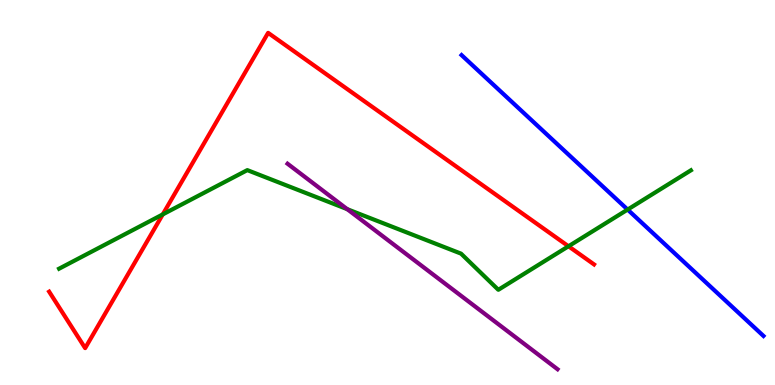[{'lines': ['blue', 'red'], 'intersections': []}, {'lines': ['green', 'red'], 'intersections': [{'x': 2.1, 'y': 4.43}, {'x': 7.34, 'y': 3.6}]}, {'lines': ['purple', 'red'], 'intersections': []}, {'lines': ['blue', 'green'], 'intersections': [{'x': 8.1, 'y': 4.56}]}, {'lines': ['blue', 'purple'], 'intersections': []}, {'lines': ['green', 'purple'], 'intersections': [{'x': 4.48, 'y': 4.57}]}]